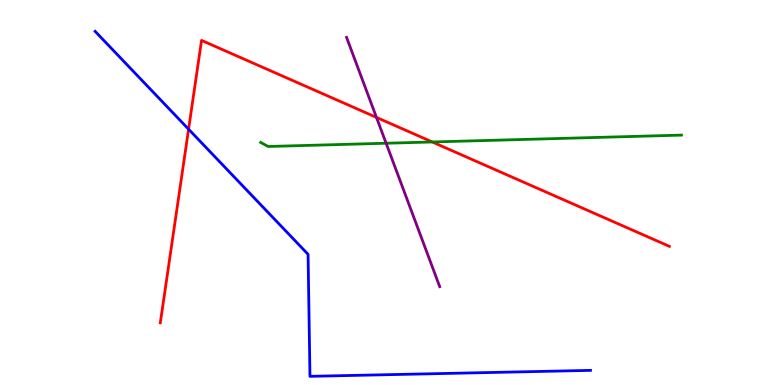[{'lines': ['blue', 'red'], 'intersections': [{'x': 2.43, 'y': 6.64}]}, {'lines': ['green', 'red'], 'intersections': [{'x': 5.58, 'y': 6.31}]}, {'lines': ['purple', 'red'], 'intersections': [{'x': 4.86, 'y': 6.95}]}, {'lines': ['blue', 'green'], 'intersections': []}, {'lines': ['blue', 'purple'], 'intersections': []}, {'lines': ['green', 'purple'], 'intersections': [{'x': 4.98, 'y': 6.28}]}]